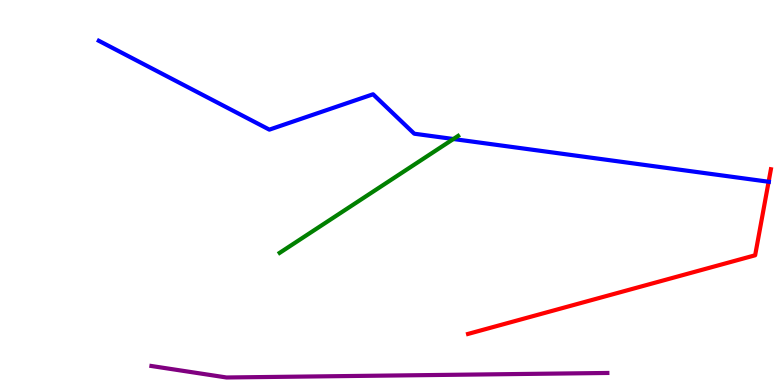[{'lines': ['blue', 'red'], 'intersections': [{'x': 9.92, 'y': 5.28}]}, {'lines': ['green', 'red'], 'intersections': []}, {'lines': ['purple', 'red'], 'intersections': []}, {'lines': ['blue', 'green'], 'intersections': [{'x': 5.85, 'y': 6.39}]}, {'lines': ['blue', 'purple'], 'intersections': []}, {'lines': ['green', 'purple'], 'intersections': []}]